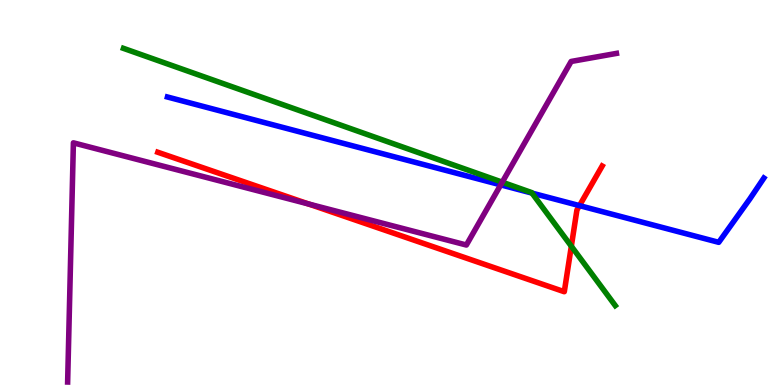[{'lines': ['blue', 'red'], 'intersections': [{'x': 7.48, 'y': 4.66}]}, {'lines': ['green', 'red'], 'intersections': [{'x': 7.37, 'y': 3.6}]}, {'lines': ['purple', 'red'], 'intersections': [{'x': 3.98, 'y': 4.7}]}, {'lines': ['blue', 'green'], 'intersections': [{'x': 6.86, 'y': 4.98}]}, {'lines': ['blue', 'purple'], 'intersections': [{'x': 6.46, 'y': 5.2}]}, {'lines': ['green', 'purple'], 'intersections': [{'x': 6.48, 'y': 5.27}]}]